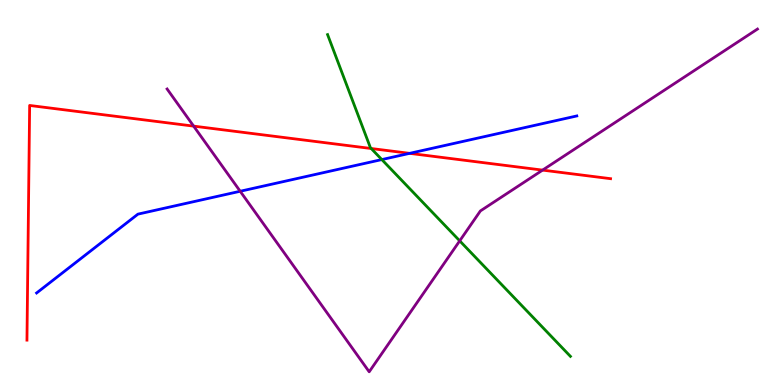[{'lines': ['blue', 'red'], 'intersections': [{'x': 5.29, 'y': 6.02}]}, {'lines': ['green', 'red'], 'intersections': [{'x': 4.79, 'y': 6.14}]}, {'lines': ['purple', 'red'], 'intersections': [{'x': 2.5, 'y': 6.72}, {'x': 7.0, 'y': 5.58}]}, {'lines': ['blue', 'green'], 'intersections': [{'x': 4.93, 'y': 5.86}]}, {'lines': ['blue', 'purple'], 'intersections': [{'x': 3.1, 'y': 5.03}]}, {'lines': ['green', 'purple'], 'intersections': [{'x': 5.93, 'y': 3.74}]}]